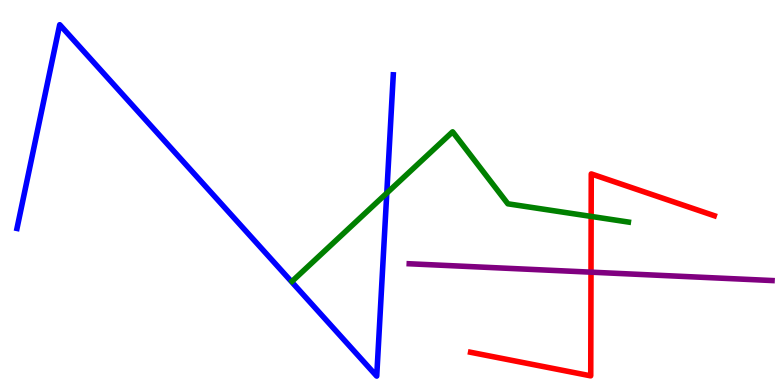[{'lines': ['blue', 'red'], 'intersections': []}, {'lines': ['green', 'red'], 'intersections': [{'x': 7.63, 'y': 4.38}]}, {'lines': ['purple', 'red'], 'intersections': [{'x': 7.63, 'y': 2.93}]}, {'lines': ['blue', 'green'], 'intersections': [{'x': 4.99, 'y': 4.98}]}, {'lines': ['blue', 'purple'], 'intersections': []}, {'lines': ['green', 'purple'], 'intersections': []}]